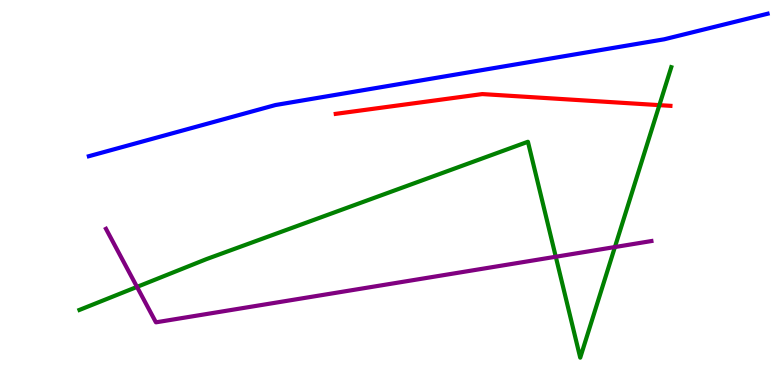[{'lines': ['blue', 'red'], 'intersections': []}, {'lines': ['green', 'red'], 'intersections': [{'x': 8.51, 'y': 7.27}]}, {'lines': ['purple', 'red'], 'intersections': []}, {'lines': ['blue', 'green'], 'intersections': []}, {'lines': ['blue', 'purple'], 'intersections': []}, {'lines': ['green', 'purple'], 'intersections': [{'x': 1.77, 'y': 2.55}, {'x': 7.17, 'y': 3.33}, {'x': 7.93, 'y': 3.58}]}]